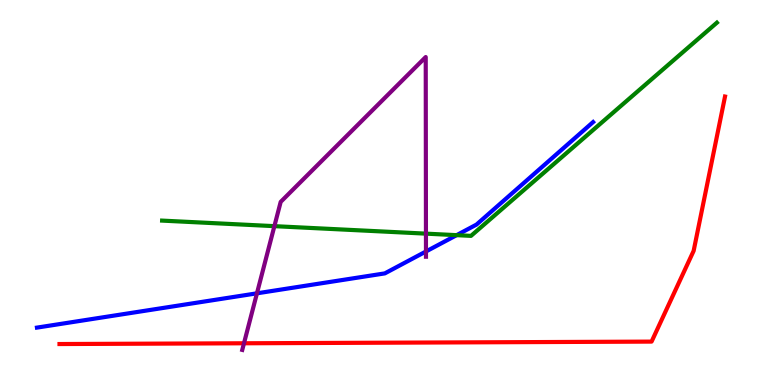[{'lines': ['blue', 'red'], 'intersections': []}, {'lines': ['green', 'red'], 'intersections': []}, {'lines': ['purple', 'red'], 'intersections': [{'x': 3.15, 'y': 1.08}]}, {'lines': ['blue', 'green'], 'intersections': [{'x': 5.89, 'y': 3.89}]}, {'lines': ['blue', 'purple'], 'intersections': [{'x': 3.32, 'y': 2.38}, {'x': 5.5, 'y': 3.47}]}, {'lines': ['green', 'purple'], 'intersections': [{'x': 3.54, 'y': 4.13}, {'x': 5.5, 'y': 3.93}]}]